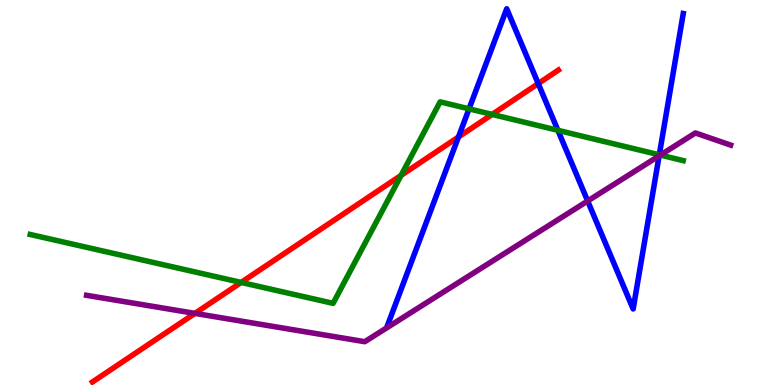[{'lines': ['blue', 'red'], 'intersections': [{'x': 5.92, 'y': 6.44}, {'x': 6.94, 'y': 7.83}]}, {'lines': ['green', 'red'], 'intersections': [{'x': 3.11, 'y': 2.66}, {'x': 5.18, 'y': 5.44}, {'x': 6.35, 'y': 7.03}]}, {'lines': ['purple', 'red'], 'intersections': [{'x': 2.52, 'y': 1.86}]}, {'lines': ['blue', 'green'], 'intersections': [{'x': 6.05, 'y': 7.17}, {'x': 7.2, 'y': 6.62}, {'x': 8.51, 'y': 5.98}]}, {'lines': ['blue', 'purple'], 'intersections': [{'x': 7.58, 'y': 4.78}, {'x': 8.5, 'y': 5.95}]}, {'lines': ['green', 'purple'], 'intersections': [{'x': 8.52, 'y': 5.97}]}]